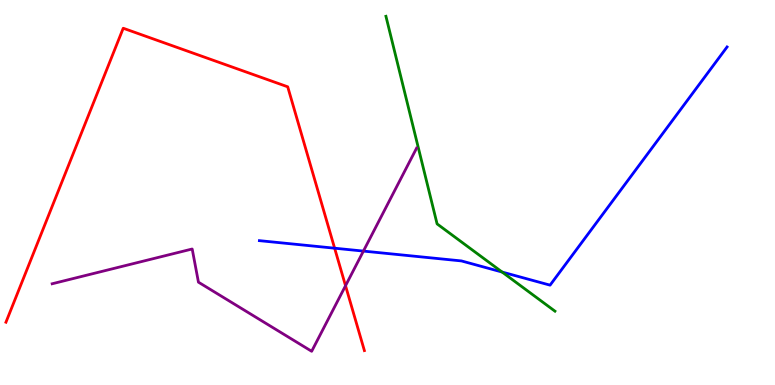[{'lines': ['blue', 'red'], 'intersections': [{'x': 4.32, 'y': 3.55}]}, {'lines': ['green', 'red'], 'intersections': []}, {'lines': ['purple', 'red'], 'intersections': [{'x': 4.46, 'y': 2.58}]}, {'lines': ['blue', 'green'], 'intersections': [{'x': 6.48, 'y': 2.93}]}, {'lines': ['blue', 'purple'], 'intersections': [{'x': 4.69, 'y': 3.48}]}, {'lines': ['green', 'purple'], 'intersections': []}]